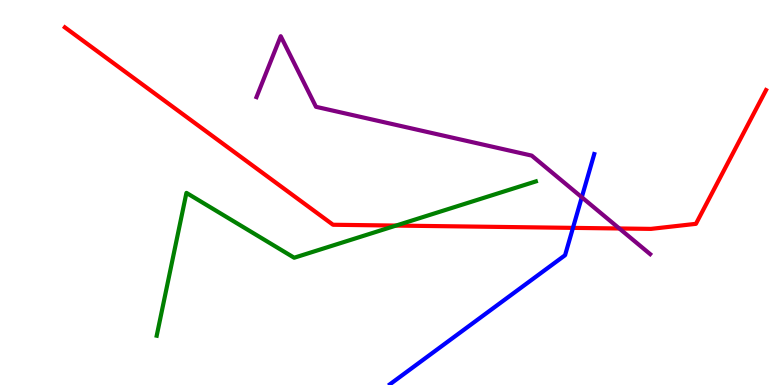[{'lines': ['blue', 'red'], 'intersections': [{'x': 7.39, 'y': 4.08}]}, {'lines': ['green', 'red'], 'intersections': [{'x': 5.11, 'y': 4.14}]}, {'lines': ['purple', 'red'], 'intersections': [{'x': 7.99, 'y': 4.07}]}, {'lines': ['blue', 'green'], 'intersections': []}, {'lines': ['blue', 'purple'], 'intersections': [{'x': 7.51, 'y': 4.88}]}, {'lines': ['green', 'purple'], 'intersections': []}]